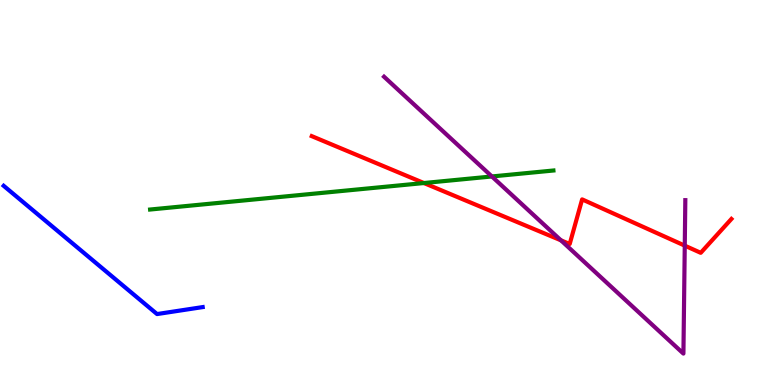[{'lines': ['blue', 'red'], 'intersections': []}, {'lines': ['green', 'red'], 'intersections': [{'x': 5.47, 'y': 5.25}]}, {'lines': ['purple', 'red'], 'intersections': [{'x': 7.24, 'y': 3.76}, {'x': 8.84, 'y': 3.62}]}, {'lines': ['blue', 'green'], 'intersections': []}, {'lines': ['blue', 'purple'], 'intersections': []}, {'lines': ['green', 'purple'], 'intersections': [{'x': 6.35, 'y': 5.42}]}]